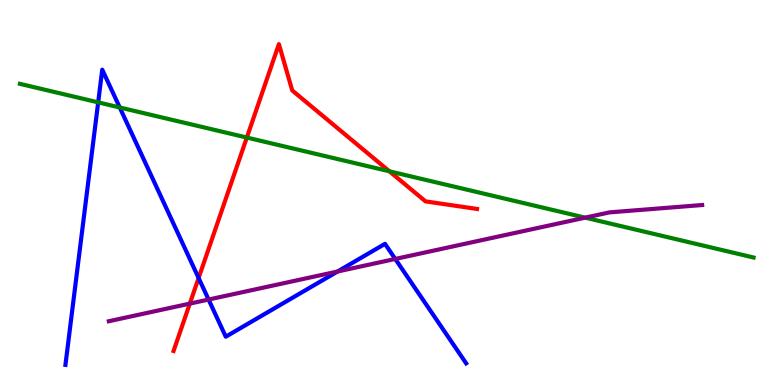[{'lines': ['blue', 'red'], 'intersections': [{'x': 2.56, 'y': 2.78}]}, {'lines': ['green', 'red'], 'intersections': [{'x': 3.18, 'y': 6.43}, {'x': 5.02, 'y': 5.55}]}, {'lines': ['purple', 'red'], 'intersections': [{'x': 2.45, 'y': 2.11}]}, {'lines': ['blue', 'green'], 'intersections': [{'x': 1.27, 'y': 7.34}, {'x': 1.54, 'y': 7.21}]}, {'lines': ['blue', 'purple'], 'intersections': [{'x': 2.69, 'y': 2.22}, {'x': 4.36, 'y': 2.95}, {'x': 5.1, 'y': 3.27}]}, {'lines': ['green', 'purple'], 'intersections': [{'x': 7.55, 'y': 4.35}]}]